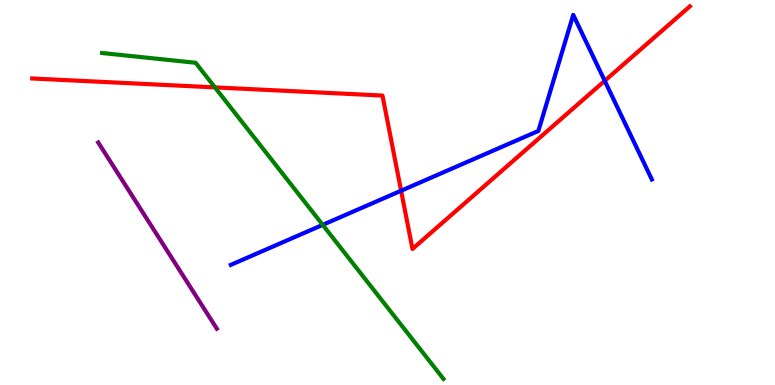[{'lines': ['blue', 'red'], 'intersections': [{'x': 5.18, 'y': 5.05}, {'x': 7.8, 'y': 7.9}]}, {'lines': ['green', 'red'], 'intersections': [{'x': 2.77, 'y': 7.73}]}, {'lines': ['purple', 'red'], 'intersections': []}, {'lines': ['blue', 'green'], 'intersections': [{'x': 4.16, 'y': 4.16}]}, {'lines': ['blue', 'purple'], 'intersections': []}, {'lines': ['green', 'purple'], 'intersections': []}]